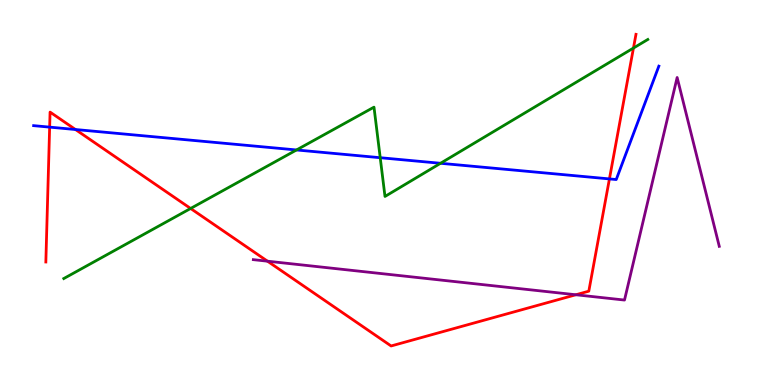[{'lines': ['blue', 'red'], 'intersections': [{'x': 0.641, 'y': 6.7}, {'x': 0.974, 'y': 6.64}, {'x': 7.86, 'y': 5.35}]}, {'lines': ['green', 'red'], 'intersections': [{'x': 2.46, 'y': 4.59}, {'x': 8.17, 'y': 8.75}]}, {'lines': ['purple', 'red'], 'intersections': [{'x': 3.45, 'y': 3.22}, {'x': 7.43, 'y': 2.34}]}, {'lines': ['blue', 'green'], 'intersections': [{'x': 3.83, 'y': 6.1}, {'x': 4.91, 'y': 5.9}, {'x': 5.68, 'y': 5.76}]}, {'lines': ['blue', 'purple'], 'intersections': []}, {'lines': ['green', 'purple'], 'intersections': []}]